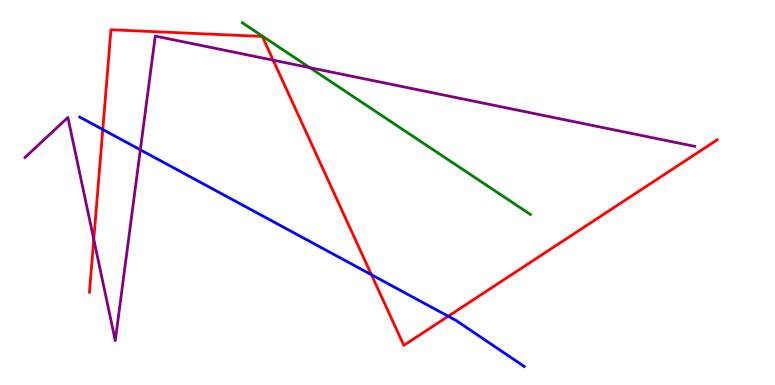[{'lines': ['blue', 'red'], 'intersections': [{'x': 1.33, 'y': 6.64}, {'x': 4.79, 'y': 2.86}, {'x': 5.78, 'y': 1.79}]}, {'lines': ['green', 'red'], 'intersections': []}, {'lines': ['purple', 'red'], 'intersections': [{'x': 1.21, 'y': 3.78}, {'x': 3.52, 'y': 8.44}]}, {'lines': ['blue', 'green'], 'intersections': []}, {'lines': ['blue', 'purple'], 'intersections': [{'x': 1.81, 'y': 6.11}]}, {'lines': ['green', 'purple'], 'intersections': [{'x': 4.0, 'y': 8.24}]}]